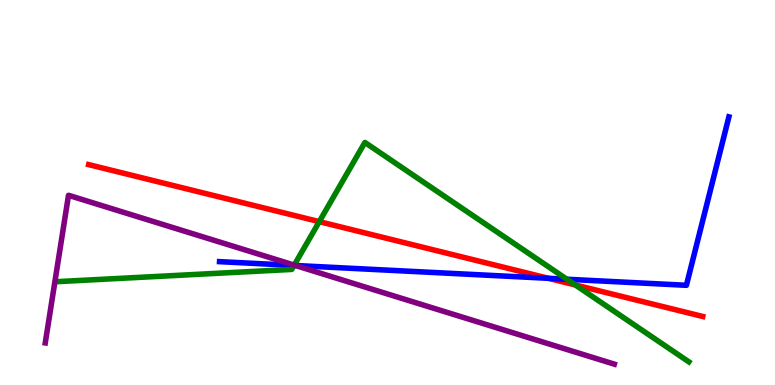[{'lines': ['blue', 'red'], 'intersections': [{'x': 7.08, 'y': 2.77}]}, {'lines': ['green', 'red'], 'intersections': [{'x': 4.12, 'y': 4.24}, {'x': 7.42, 'y': 2.6}]}, {'lines': ['purple', 'red'], 'intersections': []}, {'lines': ['blue', 'green'], 'intersections': [{'x': 3.79, 'y': 3.11}, {'x': 7.31, 'y': 2.75}]}, {'lines': ['blue', 'purple'], 'intersections': [{'x': 3.81, 'y': 3.1}]}, {'lines': ['green', 'purple'], 'intersections': [{'x': 3.8, 'y': 3.11}]}]